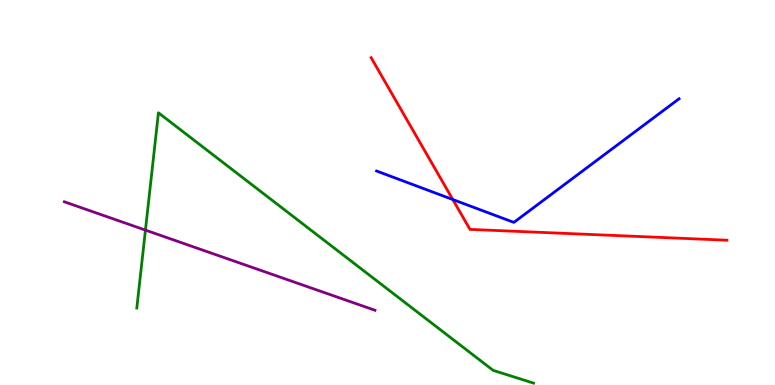[{'lines': ['blue', 'red'], 'intersections': [{'x': 5.84, 'y': 4.82}]}, {'lines': ['green', 'red'], 'intersections': []}, {'lines': ['purple', 'red'], 'intersections': []}, {'lines': ['blue', 'green'], 'intersections': []}, {'lines': ['blue', 'purple'], 'intersections': []}, {'lines': ['green', 'purple'], 'intersections': [{'x': 1.88, 'y': 4.02}]}]